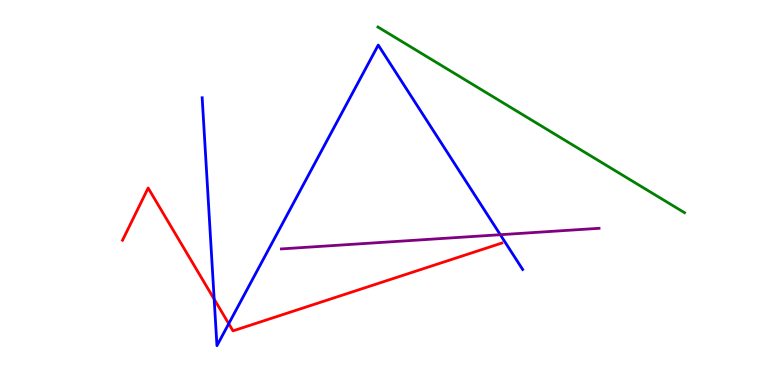[{'lines': ['blue', 'red'], 'intersections': [{'x': 2.76, 'y': 2.23}, {'x': 2.95, 'y': 1.59}]}, {'lines': ['green', 'red'], 'intersections': []}, {'lines': ['purple', 'red'], 'intersections': []}, {'lines': ['blue', 'green'], 'intersections': []}, {'lines': ['blue', 'purple'], 'intersections': [{'x': 6.46, 'y': 3.9}]}, {'lines': ['green', 'purple'], 'intersections': []}]